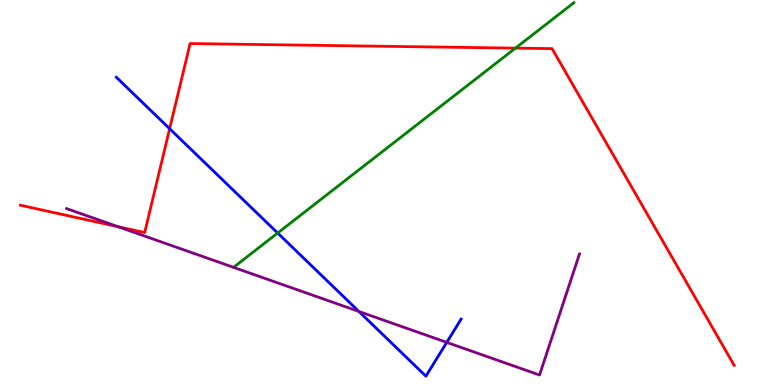[{'lines': ['blue', 'red'], 'intersections': [{'x': 2.19, 'y': 6.66}]}, {'lines': ['green', 'red'], 'intersections': [{'x': 6.65, 'y': 8.75}]}, {'lines': ['purple', 'red'], 'intersections': [{'x': 1.52, 'y': 4.11}]}, {'lines': ['blue', 'green'], 'intersections': [{'x': 3.58, 'y': 3.95}]}, {'lines': ['blue', 'purple'], 'intersections': [{'x': 4.63, 'y': 1.91}, {'x': 5.76, 'y': 1.11}]}, {'lines': ['green', 'purple'], 'intersections': []}]